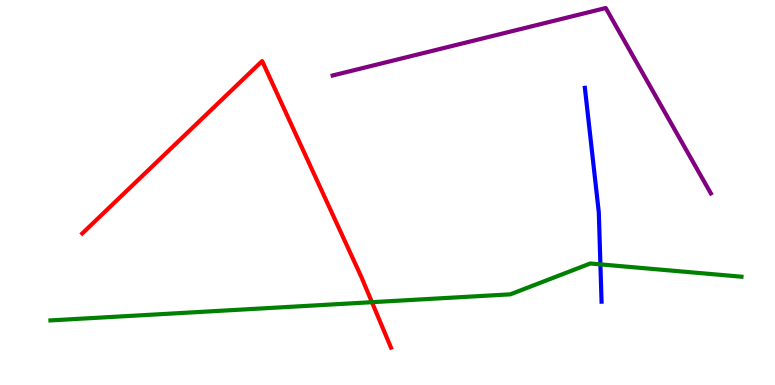[{'lines': ['blue', 'red'], 'intersections': []}, {'lines': ['green', 'red'], 'intersections': [{'x': 4.8, 'y': 2.15}]}, {'lines': ['purple', 'red'], 'intersections': []}, {'lines': ['blue', 'green'], 'intersections': [{'x': 7.75, 'y': 3.13}]}, {'lines': ['blue', 'purple'], 'intersections': []}, {'lines': ['green', 'purple'], 'intersections': []}]